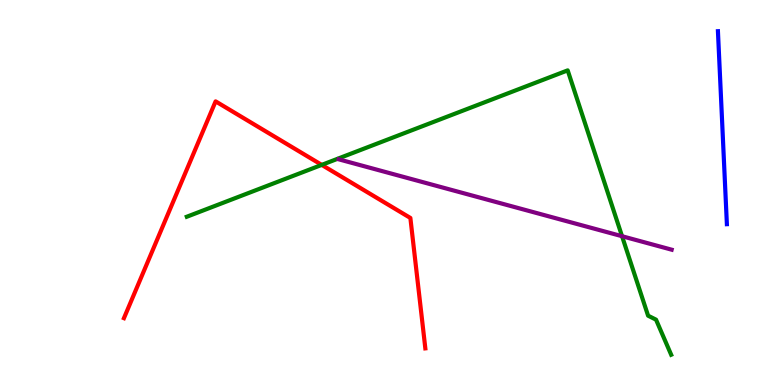[{'lines': ['blue', 'red'], 'intersections': []}, {'lines': ['green', 'red'], 'intersections': [{'x': 4.15, 'y': 5.72}]}, {'lines': ['purple', 'red'], 'intersections': []}, {'lines': ['blue', 'green'], 'intersections': []}, {'lines': ['blue', 'purple'], 'intersections': []}, {'lines': ['green', 'purple'], 'intersections': [{'x': 8.03, 'y': 3.86}]}]